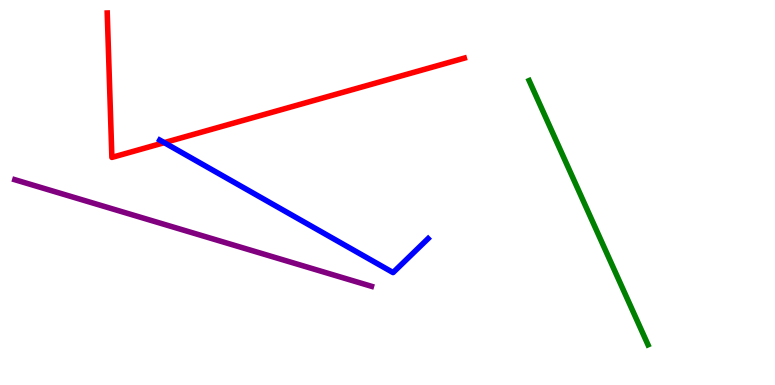[{'lines': ['blue', 'red'], 'intersections': [{'x': 2.12, 'y': 6.3}]}, {'lines': ['green', 'red'], 'intersections': []}, {'lines': ['purple', 'red'], 'intersections': []}, {'lines': ['blue', 'green'], 'intersections': []}, {'lines': ['blue', 'purple'], 'intersections': []}, {'lines': ['green', 'purple'], 'intersections': []}]